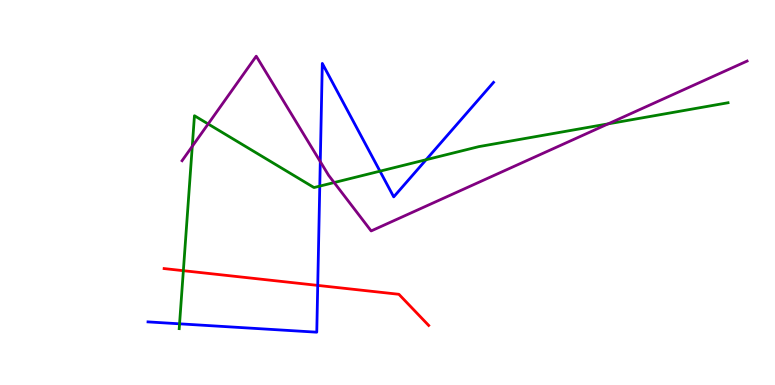[{'lines': ['blue', 'red'], 'intersections': [{'x': 4.1, 'y': 2.59}]}, {'lines': ['green', 'red'], 'intersections': [{'x': 2.37, 'y': 2.97}]}, {'lines': ['purple', 'red'], 'intersections': []}, {'lines': ['blue', 'green'], 'intersections': [{'x': 2.32, 'y': 1.59}, {'x': 4.13, 'y': 5.17}, {'x': 4.9, 'y': 5.55}, {'x': 5.5, 'y': 5.85}]}, {'lines': ['blue', 'purple'], 'intersections': [{'x': 4.13, 'y': 5.8}]}, {'lines': ['green', 'purple'], 'intersections': [{'x': 2.48, 'y': 6.2}, {'x': 2.69, 'y': 6.78}, {'x': 4.31, 'y': 5.26}, {'x': 7.85, 'y': 6.78}]}]